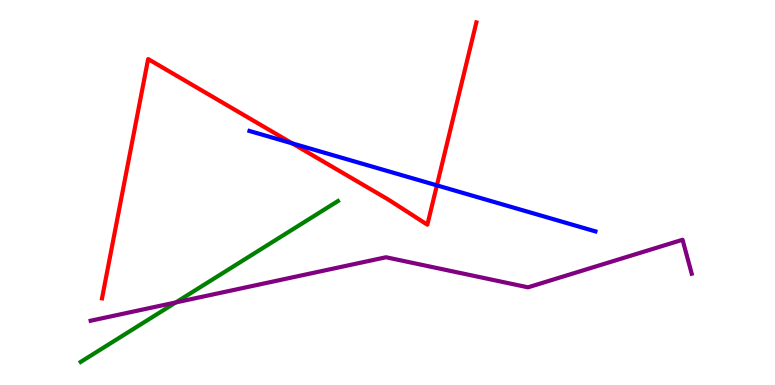[{'lines': ['blue', 'red'], 'intersections': [{'x': 3.77, 'y': 6.28}, {'x': 5.64, 'y': 5.19}]}, {'lines': ['green', 'red'], 'intersections': []}, {'lines': ['purple', 'red'], 'intersections': []}, {'lines': ['blue', 'green'], 'intersections': []}, {'lines': ['blue', 'purple'], 'intersections': []}, {'lines': ['green', 'purple'], 'intersections': [{'x': 2.27, 'y': 2.14}]}]